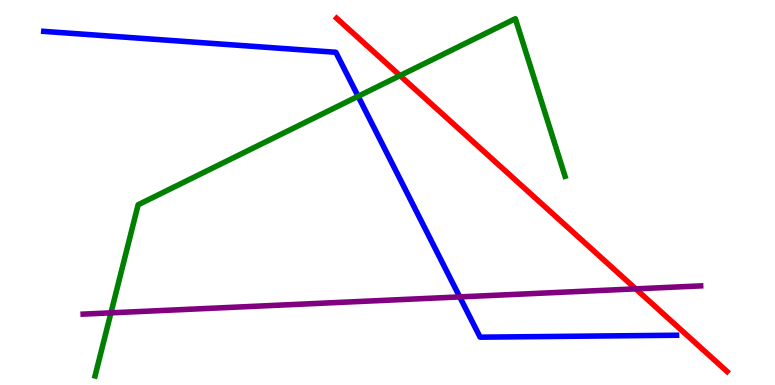[{'lines': ['blue', 'red'], 'intersections': []}, {'lines': ['green', 'red'], 'intersections': [{'x': 5.16, 'y': 8.04}]}, {'lines': ['purple', 'red'], 'intersections': [{'x': 8.2, 'y': 2.5}]}, {'lines': ['blue', 'green'], 'intersections': [{'x': 4.62, 'y': 7.5}]}, {'lines': ['blue', 'purple'], 'intersections': [{'x': 5.93, 'y': 2.29}]}, {'lines': ['green', 'purple'], 'intersections': [{'x': 1.43, 'y': 1.87}]}]